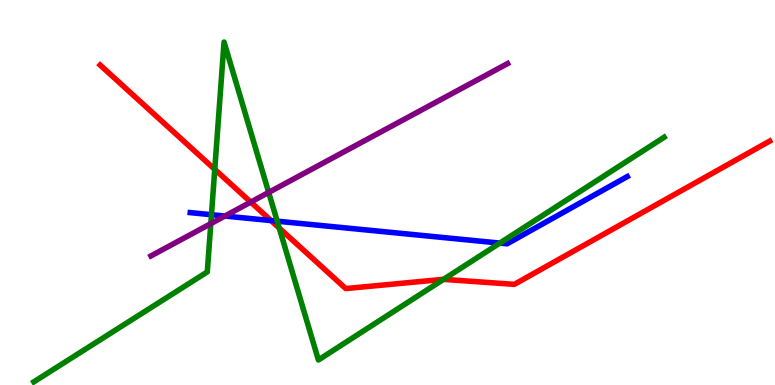[{'lines': ['blue', 'red'], 'intersections': [{'x': 3.5, 'y': 4.27}]}, {'lines': ['green', 'red'], 'intersections': [{'x': 2.77, 'y': 5.6}, {'x': 3.6, 'y': 4.08}, {'x': 5.72, 'y': 2.74}]}, {'lines': ['purple', 'red'], 'intersections': [{'x': 3.24, 'y': 4.75}]}, {'lines': ['blue', 'green'], 'intersections': [{'x': 2.73, 'y': 4.42}, {'x': 3.58, 'y': 4.25}, {'x': 6.45, 'y': 3.69}]}, {'lines': ['blue', 'purple'], 'intersections': [{'x': 2.9, 'y': 4.39}]}, {'lines': ['green', 'purple'], 'intersections': [{'x': 2.72, 'y': 4.19}, {'x': 3.47, 'y': 5.0}]}]